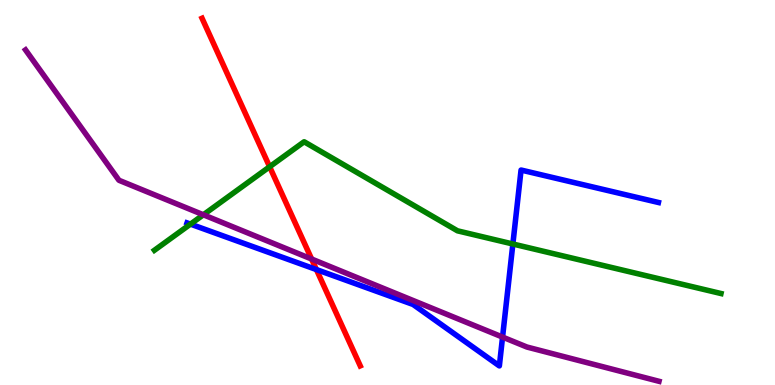[{'lines': ['blue', 'red'], 'intersections': [{'x': 4.08, 'y': 3.0}]}, {'lines': ['green', 'red'], 'intersections': [{'x': 3.48, 'y': 5.67}]}, {'lines': ['purple', 'red'], 'intersections': [{'x': 4.02, 'y': 3.27}]}, {'lines': ['blue', 'green'], 'intersections': [{'x': 2.46, 'y': 4.18}, {'x': 6.62, 'y': 3.66}]}, {'lines': ['blue', 'purple'], 'intersections': [{'x': 6.48, 'y': 1.24}]}, {'lines': ['green', 'purple'], 'intersections': [{'x': 2.62, 'y': 4.42}]}]